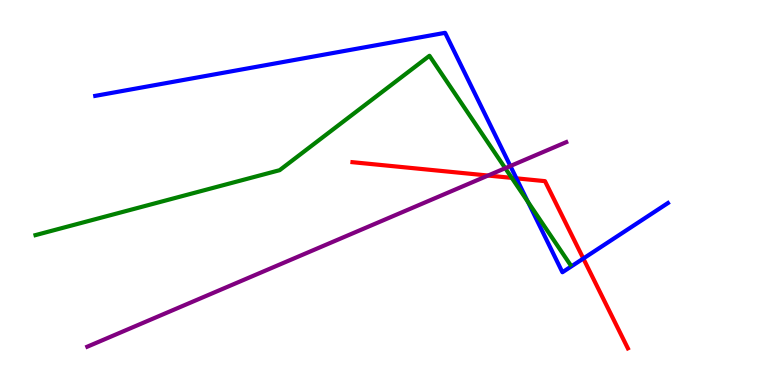[{'lines': ['blue', 'red'], 'intersections': [{'x': 6.66, 'y': 5.37}, {'x': 7.53, 'y': 3.29}]}, {'lines': ['green', 'red'], 'intersections': [{'x': 6.6, 'y': 5.38}]}, {'lines': ['purple', 'red'], 'intersections': [{'x': 6.3, 'y': 5.44}]}, {'lines': ['blue', 'green'], 'intersections': [{'x': 6.81, 'y': 4.76}]}, {'lines': ['blue', 'purple'], 'intersections': [{'x': 6.59, 'y': 5.69}]}, {'lines': ['green', 'purple'], 'intersections': [{'x': 6.52, 'y': 5.63}]}]